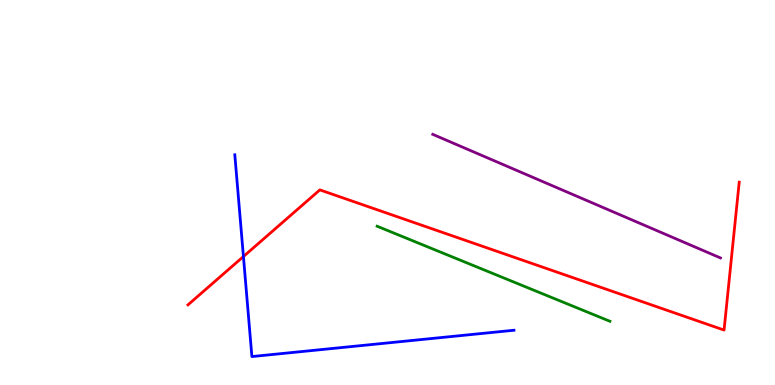[{'lines': ['blue', 'red'], 'intersections': [{'x': 3.14, 'y': 3.34}]}, {'lines': ['green', 'red'], 'intersections': []}, {'lines': ['purple', 'red'], 'intersections': []}, {'lines': ['blue', 'green'], 'intersections': []}, {'lines': ['blue', 'purple'], 'intersections': []}, {'lines': ['green', 'purple'], 'intersections': []}]